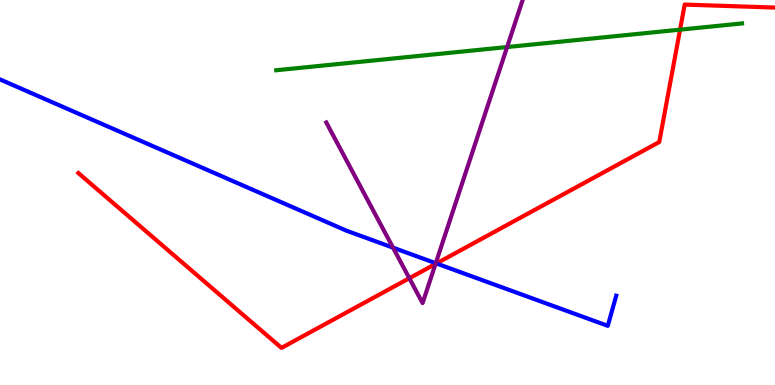[{'lines': ['blue', 'red'], 'intersections': [{'x': 5.63, 'y': 3.16}]}, {'lines': ['green', 'red'], 'intersections': [{'x': 8.77, 'y': 9.23}]}, {'lines': ['purple', 'red'], 'intersections': [{'x': 5.28, 'y': 2.77}, {'x': 5.62, 'y': 3.14}]}, {'lines': ['blue', 'green'], 'intersections': []}, {'lines': ['blue', 'purple'], 'intersections': [{'x': 5.07, 'y': 3.57}, {'x': 5.62, 'y': 3.16}]}, {'lines': ['green', 'purple'], 'intersections': [{'x': 6.54, 'y': 8.78}]}]